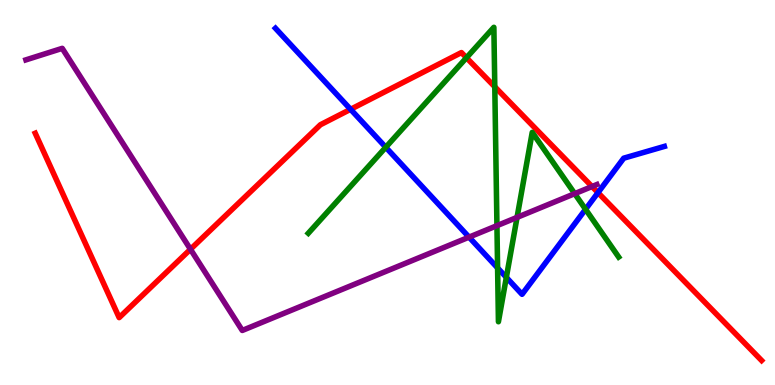[{'lines': ['blue', 'red'], 'intersections': [{'x': 4.52, 'y': 7.16}, {'x': 7.72, 'y': 5.0}]}, {'lines': ['green', 'red'], 'intersections': [{'x': 6.02, 'y': 8.5}, {'x': 6.38, 'y': 7.75}]}, {'lines': ['purple', 'red'], 'intersections': [{'x': 2.46, 'y': 3.53}, {'x': 7.64, 'y': 5.15}]}, {'lines': ['blue', 'green'], 'intersections': [{'x': 4.98, 'y': 6.17}, {'x': 6.42, 'y': 3.04}, {'x': 6.53, 'y': 2.8}, {'x': 7.56, 'y': 4.56}]}, {'lines': ['blue', 'purple'], 'intersections': [{'x': 6.05, 'y': 3.84}]}, {'lines': ['green', 'purple'], 'intersections': [{'x': 6.41, 'y': 4.14}, {'x': 6.67, 'y': 4.35}, {'x': 7.42, 'y': 4.97}]}]